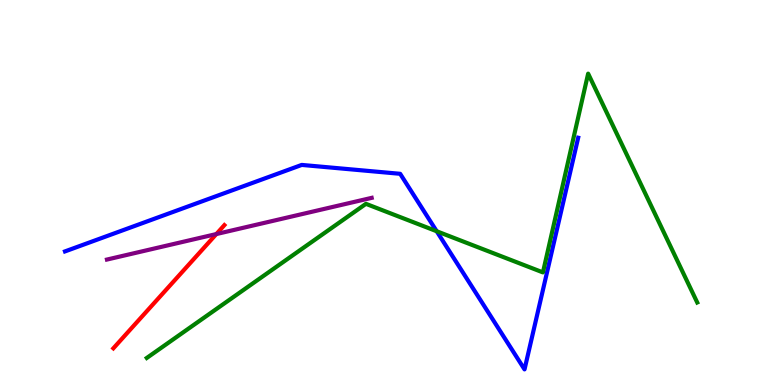[{'lines': ['blue', 'red'], 'intersections': []}, {'lines': ['green', 'red'], 'intersections': []}, {'lines': ['purple', 'red'], 'intersections': [{'x': 2.79, 'y': 3.92}]}, {'lines': ['blue', 'green'], 'intersections': [{'x': 5.63, 'y': 3.99}]}, {'lines': ['blue', 'purple'], 'intersections': []}, {'lines': ['green', 'purple'], 'intersections': []}]